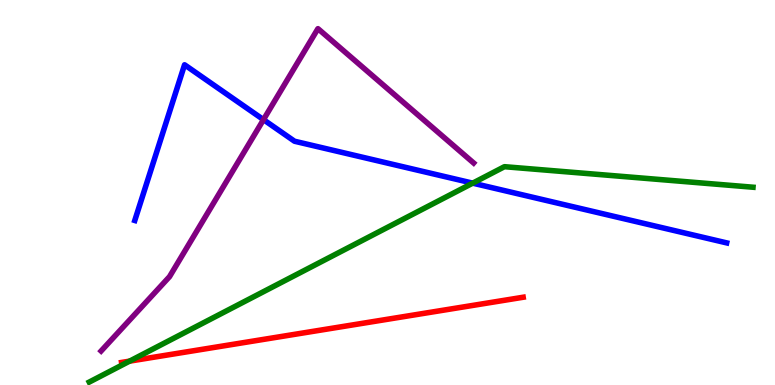[{'lines': ['blue', 'red'], 'intersections': []}, {'lines': ['green', 'red'], 'intersections': [{'x': 1.67, 'y': 0.62}]}, {'lines': ['purple', 'red'], 'intersections': []}, {'lines': ['blue', 'green'], 'intersections': [{'x': 6.1, 'y': 5.24}]}, {'lines': ['blue', 'purple'], 'intersections': [{'x': 3.4, 'y': 6.89}]}, {'lines': ['green', 'purple'], 'intersections': []}]